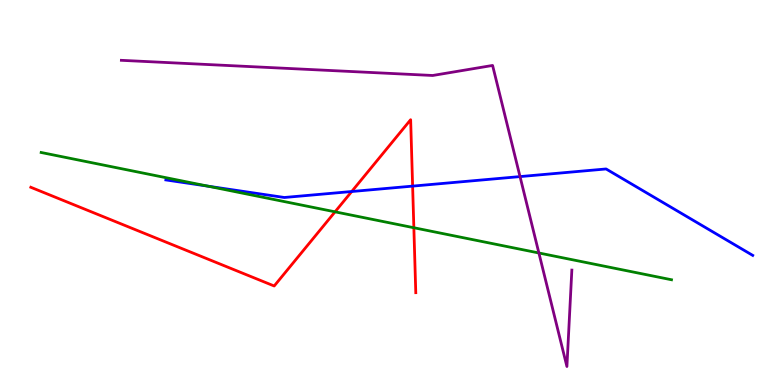[{'lines': ['blue', 'red'], 'intersections': [{'x': 4.54, 'y': 5.03}, {'x': 5.32, 'y': 5.17}]}, {'lines': ['green', 'red'], 'intersections': [{'x': 4.32, 'y': 4.5}, {'x': 5.34, 'y': 4.08}]}, {'lines': ['purple', 'red'], 'intersections': []}, {'lines': ['blue', 'green'], 'intersections': [{'x': 2.68, 'y': 5.16}]}, {'lines': ['blue', 'purple'], 'intersections': [{'x': 6.71, 'y': 5.41}]}, {'lines': ['green', 'purple'], 'intersections': [{'x': 6.95, 'y': 3.43}]}]